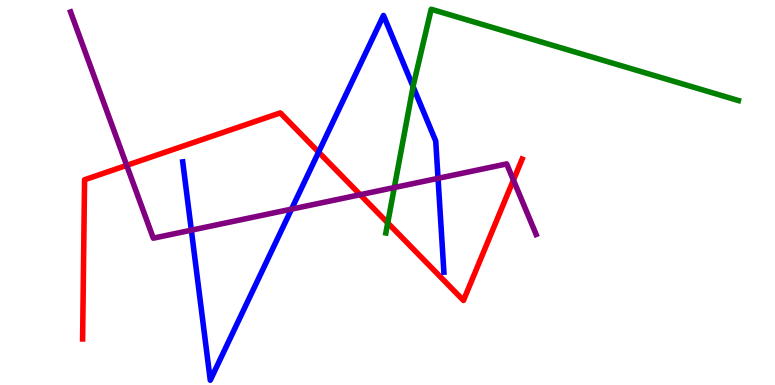[{'lines': ['blue', 'red'], 'intersections': [{'x': 4.11, 'y': 6.05}]}, {'lines': ['green', 'red'], 'intersections': [{'x': 5.0, 'y': 4.21}]}, {'lines': ['purple', 'red'], 'intersections': [{'x': 1.63, 'y': 5.7}, {'x': 4.65, 'y': 4.94}, {'x': 6.62, 'y': 5.32}]}, {'lines': ['blue', 'green'], 'intersections': [{'x': 5.33, 'y': 7.75}]}, {'lines': ['blue', 'purple'], 'intersections': [{'x': 2.47, 'y': 4.02}, {'x': 3.76, 'y': 4.57}, {'x': 5.65, 'y': 5.37}]}, {'lines': ['green', 'purple'], 'intersections': [{'x': 5.09, 'y': 5.13}]}]